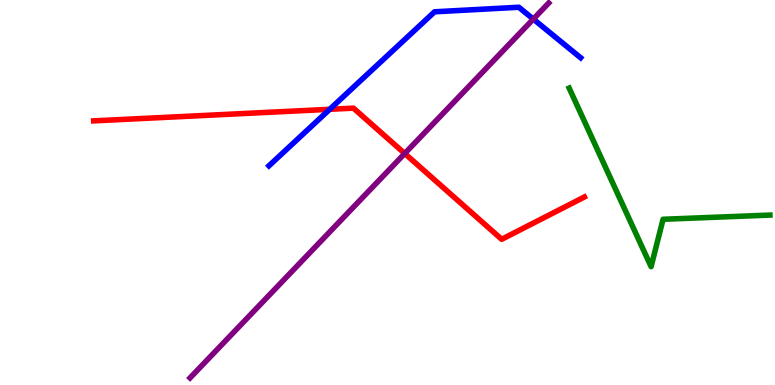[{'lines': ['blue', 'red'], 'intersections': [{'x': 4.25, 'y': 7.16}]}, {'lines': ['green', 'red'], 'intersections': []}, {'lines': ['purple', 'red'], 'intersections': [{'x': 5.22, 'y': 6.01}]}, {'lines': ['blue', 'green'], 'intersections': []}, {'lines': ['blue', 'purple'], 'intersections': [{'x': 6.88, 'y': 9.5}]}, {'lines': ['green', 'purple'], 'intersections': []}]